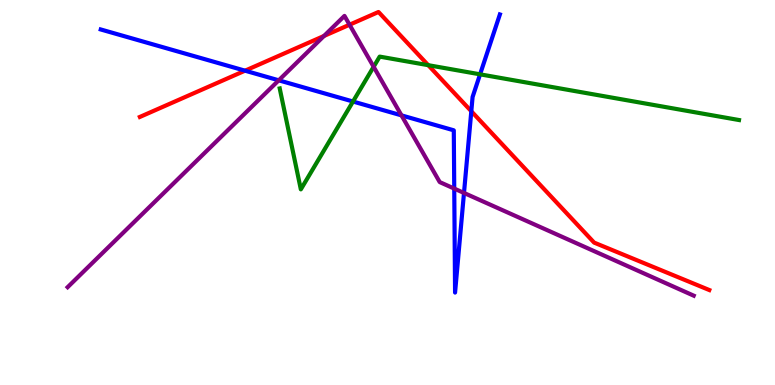[{'lines': ['blue', 'red'], 'intersections': [{'x': 3.16, 'y': 8.16}, {'x': 6.08, 'y': 7.11}]}, {'lines': ['green', 'red'], 'intersections': [{'x': 5.53, 'y': 8.31}]}, {'lines': ['purple', 'red'], 'intersections': [{'x': 4.18, 'y': 9.07}, {'x': 4.51, 'y': 9.36}]}, {'lines': ['blue', 'green'], 'intersections': [{'x': 4.55, 'y': 7.36}, {'x': 6.19, 'y': 8.07}]}, {'lines': ['blue', 'purple'], 'intersections': [{'x': 3.6, 'y': 7.91}, {'x': 5.18, 'y': 7.0}, {'x': 5.86, 'y': 5.1}, {'x': 5.99, 'y': 4.99}]}, {'lines': ['green', 'purple'], 'intersections': [{'x': 4.82, 'y': 8.27}]}]